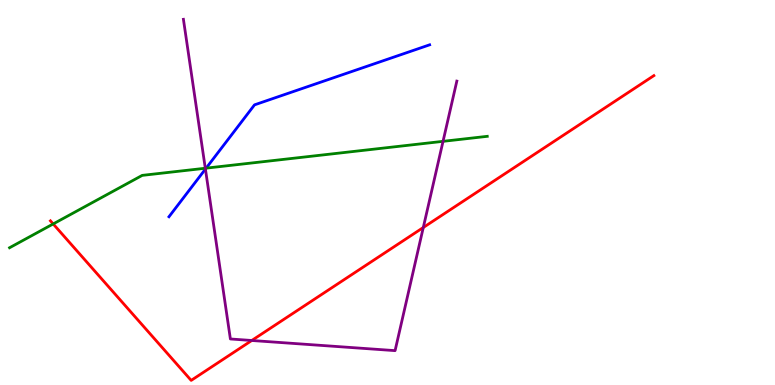[{'lines': ['blue', 'red'], 'intersections': []}, {'lines': ['green', 'red'], 'intersections': [{'x': 0.686, 'y': 4.18}]}, {'lines': ['purple', 'red'], 'intersections': [{'x': 3.25, 'y': 1.16}, {'x': 5.46, 'y': 4.09}]}, {'lines': ['blue', 'green'], 'intersections': [{'x': 2.66, 'y': 5.63}]}, {'lines': ['blue', 'purple'], 'intersections': [{'x': 2.65, 'y': 5.61}]}, {'lines': ['green', 'purple'], 'intersections': [{'x': 2.65, 'y': 5.63}, {'x': 5.72, 'y': 6.33}]}]